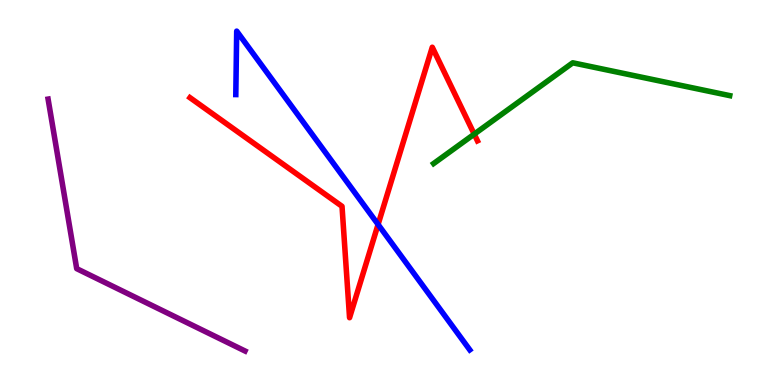[{'lines': ['blue', 'red'], 'intersections': [{'x': 4.88, 'y': 4.17}]}, {'lines': ['green', 'red'], 'intersections': [{'x': 6.12, 'y': 6.52}]}, {'lines': ['purple', 'red'], 'intersections': []}, {'lines': ['blue', 'green'], 'intersections': []}, {'lines': ['blue', 'purple'], 'intersections': []}, {'lines': ['green', 'purple'], 'intersections': []}]